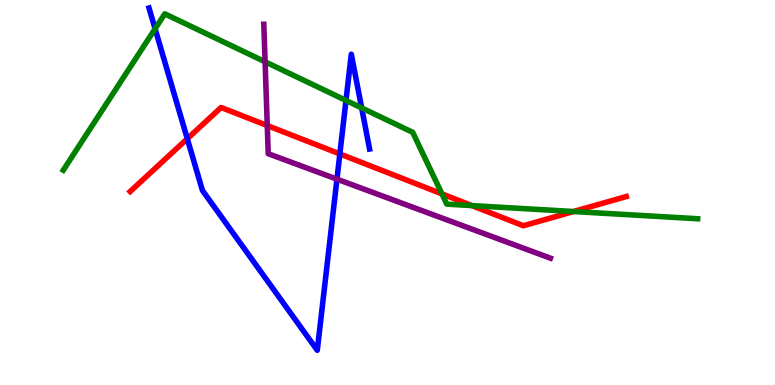[{'lines': ['blue', 'red'], 'intersections': [{'x': 2.42, 'y': 6.4}, {'x': 4.39, 'y': 6.0}]}, {'lines': ['green', 'red'], 'intersections': [{'x': 5.7, 'y': 4.96}, {'x': 6.09, 'y': 4.66}, {'x': 7.4, 'y': 4.51}]}, {'lines': ['purple', 'red'], 'intersections': [{'x': 3.45, 'y': 6.74}]}, {'lines': ['blue', 'green'], 'intersections': [{'x': 2.0, 'y': 9.25}, {'x': 4.46, 'y': 7.39}, {'x': 4.67, 'y': 7.2}]}, {'lines': ['blue', 'purple'], 'intersections': [{'x': 4.35, 'y': 5.35}]}, {'lines': ['green', 'purple'], 'intersections': [{'x': 3.42, 'y': 8.4}]}]